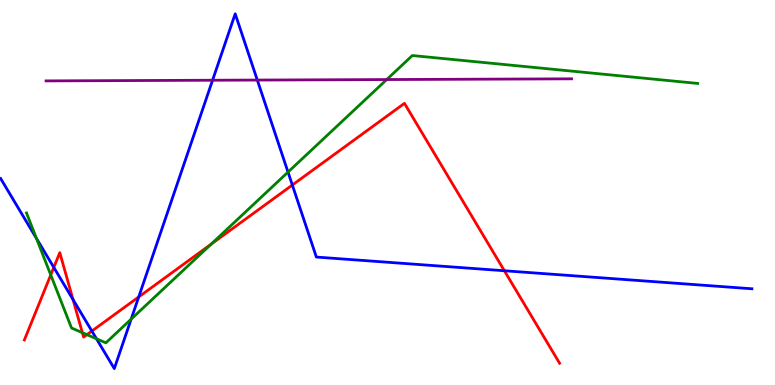[{'lines': ['blue', 'red'], 'intersections': [{'x': 0.694, 'y': 3.05}, {'x': 0.942, 'y': 2.22}, {'x': 1.19, 'y': 1.4}, {'x': 1.79, 'y': 2.29}, {'x': 3.77, 'y': 5.19}, {'x': 6.51, 'y': 2.97}]}, {'lines': ['green', 'red'], 'intersections': [{'x': 0.655, 'y': 2.86}, {'x': 1.06, 'y': 1.36}, {'x': 1.12, 'y': 1.31}, {'x': 2.72, 'y': 3.66}]}, {'lines': ['purple', 'red'], 'intersections': []}, {'lines': ['blue', 'green'], 'intersections': [{'x': 0.47, 'y': 3.81}, {'x': 1.24, 'y': 1.2}, {'x': 1.69, 'y': 1.71}, {'x': 3.72, 'y': 5.53}]}, {'lines': ['blue', 'purple'], 'intersections': [{'x': 2.74, 'y': 7.92}, {'x': 3.32, 'y': 7.92}]}, {'lines': ['green', 'purple'], 'intersections': [{'x': 4.99, 'y': 7.93}]}]